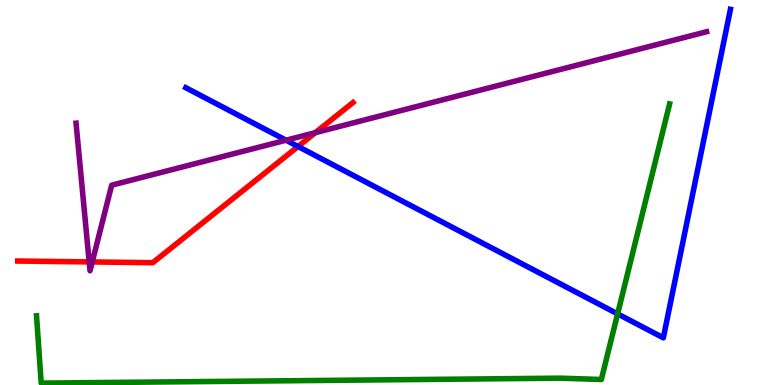[{'lines': ['blue', 'red'], 'intersections': [{'x': 3.85, 'y': 6.2}]}, {'lines': ['green', 'red'], 'intersections': []}, {'lines': ['purple', 'red'], 'intersections': [{'x': 1.15, 'y': 3.2}, {'x': 1.19, 'y': 3.2}, {'x': 4.07, 'y': 6.55}]}, {'lines': ['blue', 'green'], 'intersections': [{'x': 7.97, 'y': 1.85}]}, {'lines': ['blue', 'purple'], 'intersections': [{'x': 3.69, 'y': 6.36}]}, {'lines': ['green', 'purple'], 'intersections': []}]